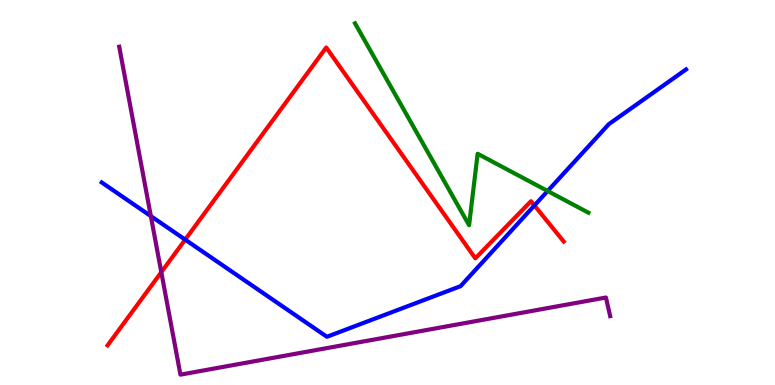[{'lines': ['blue', 'red'], 'intersections': [{'x': 2.39, 'y': 3.78}, {'x': 6.9, 'y': 4.66}]}, {'lines': ['green', 'red'], 'intersections': []}, {'lines': ['purple', 'red'], 'intersections': [{'x': 2.08, 'y': 2.93}]}, {'lines': ['blue', 'green'], 'intersections': [{'x': 7.07, 'y': 5.04}]}, {'lines': ['blue', 'purple'], 'intersections': [{'x': 1.95, 'y': 4.39}]}, {'lines': ['green', 'purple'], 'intersections': []}]